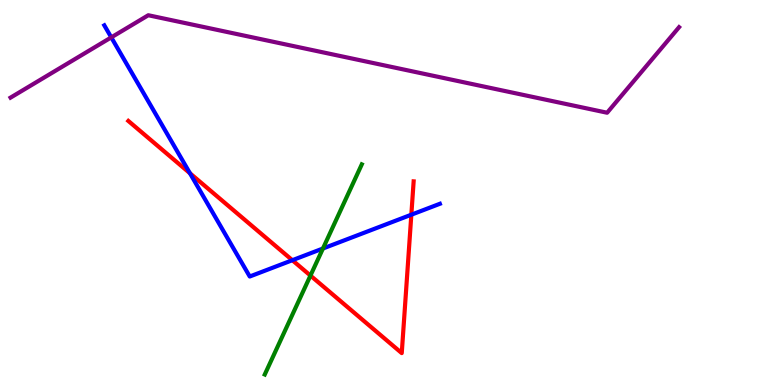[{'lines': ['blue', 'red'], 'intersections': [{'x': 2.45, 'y': 5.5}, {'x': 3.77, 'y': 3.24}, {'x': 5.31, 'y': 4.42}]}, {'lines': ['green', 'red'], 'intersections': [{'x': 4.01, 'y': 2.84}]}, {'lines': ['purple', 'red'], 'intersections': []}, {'lines': ['blue', 'green'], 'intersections': [{'x': 4.17, 'y': 3.55}]}, {'lines': ['blue', 'purple'], 'intersections': [{'x': 1.44, 'y': 9.03}]}, {'lines': ['green', 'purple'], 'intersections': []}]